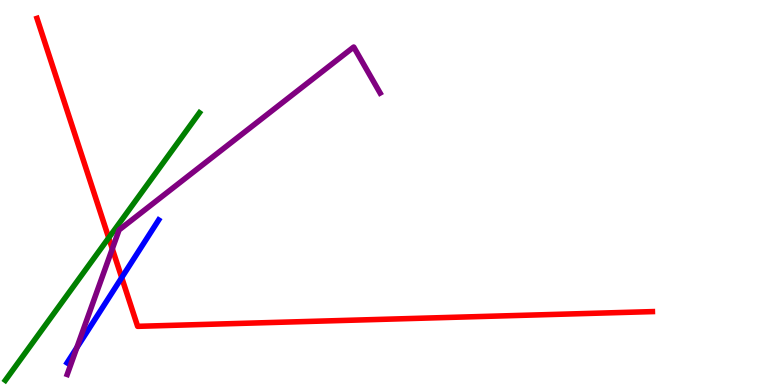[{'lines': ['blue', 'red'], 'intersections': [{'x': 1.57, 'y': 2.79}]}, {'lines': ['green', 'red'], 'intersections': [{'x': 1.4, 'y': 3.82}]}, {'lines': ['purple', 'red'], 'intersections': [{'x': 1.45, 'y': 3.54}]}, {'lines': ['blue', 'green'], 'intersections': []}, {'lines': ['blue', 'purple'], 'intersections': [{'x': 0.991, 'y': 0.97}]}, {'lines': ['green', 'purple'], 'intersections': []}]